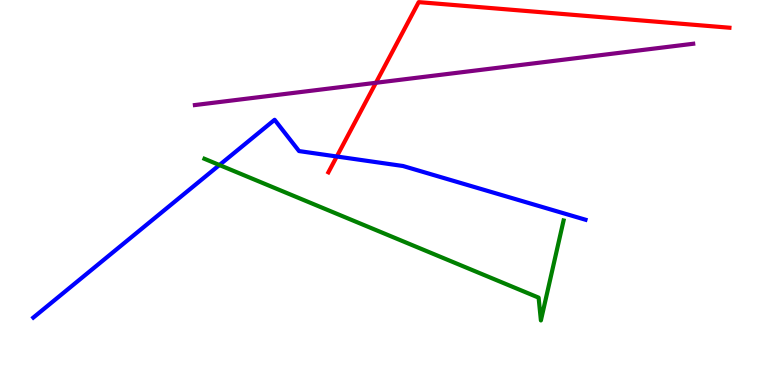[{'lines': ['blue', 'red'], 'intersections': [{'x': 4.35, 'y': 5.94}]}, {'lines': ['green', 'red'], 'intersections': []}, {'lines': ['purple', 'red'], 'intersections': [{'x': 4.85, 'y': 7.85}]}, {'lines': ['blue', 'green'], 'intersections': [{'x': 2.83, 'y': 5.71}]}, {'lines': ['blue', 'purple'], 'intersections': []}, {'lines': ['green', 'purple'], 'intersections': []}]